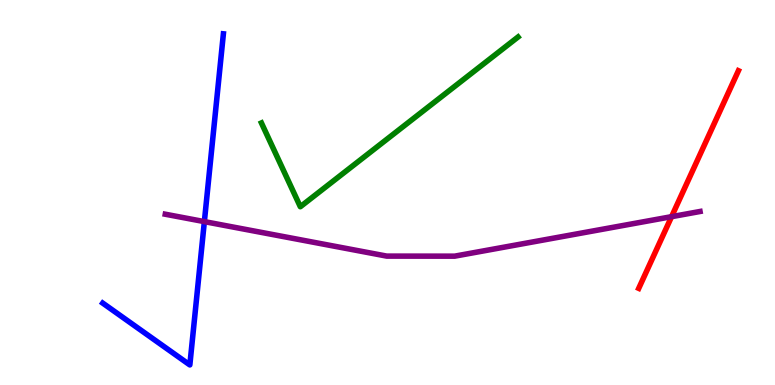[{'lines': ['blue', 'red'], 'intersections': []}, {'lines': ['green', 'red'], 'intersections': []}, {'lines': ['purple', 'red'], 'intersections': [{'x': 8.67, 'y': 4.37}]}, {'lines': ['blue', 'green'], 'intersections': []}, {'lines': ['blue', 'purple'], 'intersections': [{'x': 2.64, 'y': 4.24}]}, {'lines': ['green', 'purple'], 'intersections': []}]